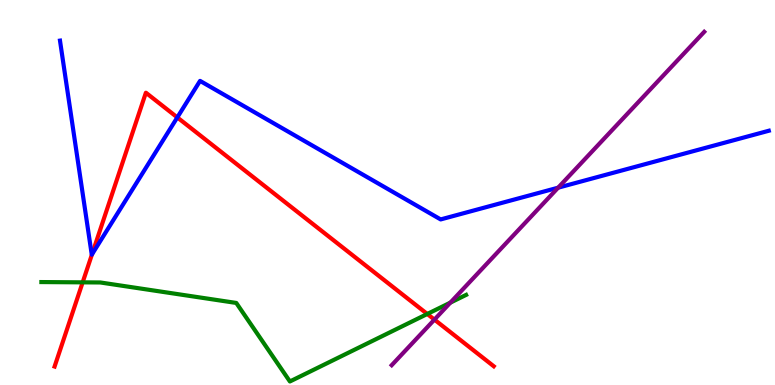[{'lines': ['blue', 'red'], 'intersections': [{'x': 1.19, 'y': 3.39}, {'x': 2.29, 'y': 6.95}]}, {'lines': ['green', 'red'], 'intersections': [{'x': 1.07, 'y': 2.67}, {'x': 5.51, 'y': 1.84}]}, {'lines': ['purple', 'red'], 'intersections': [{'x': 5.61, 'y': 1.7}]}, {'lines': ['blue', 'green'], 'intersections': []}, {'lines': ['blue', 'purple'], 'intersections': [{'x': 7.2, 'y': 5.13}]}, {'lines': ['green', 'purple'], 'intersections': [{'x': 5.81, 'y': 2.14}]}]